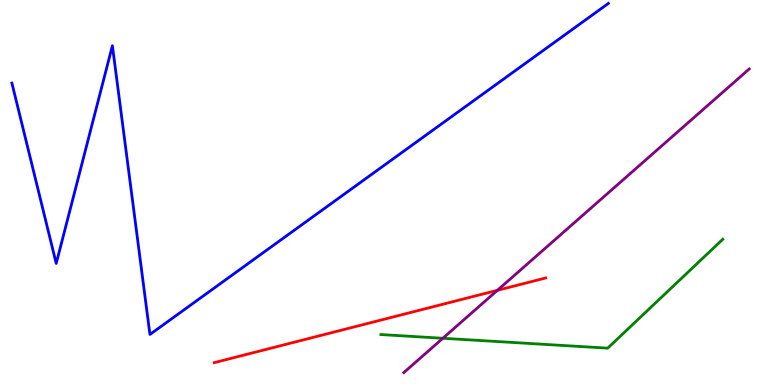[{'lines': ['blue', 'red'], 'intersections': []}, {'lines': ['green', 'red'], 'intersections': []}, {'lines': ['purple', 'red'], 'intersections': [{'x': 6.42, 'y': 2.46}]}, {'lines': ['blue', 'green'], 'intersections': []}, {'lines': ['blue', 'purple'], 'intersections': []}, {'lines': ['green', 'purple'], 'intersections': [{'x': 5.71, 'y': 1.21}]}]